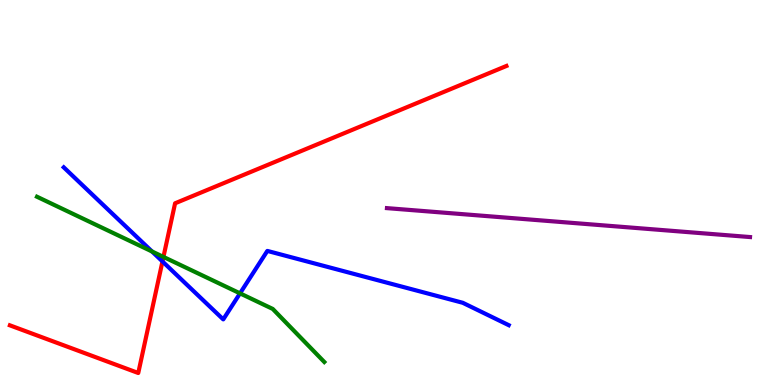[{'lines': ['blue', 'red'], 'intersections': [{'x': 2.1, 'y': 3.21}]}, {'lines': ['green', 'red'], 'intersections': [{'x': 2.11, 'y': 3.33}]}, {'lines': ['purple', 'red'], 'intersections': []}, {'lines': ['blue', 'green'], 'intersections': [{'x': 1.96, 'y': 3.47}, {'x': 3.1, 'y': 2.38}]}, {'lines': ['blue', 'purple'], 'intersections': []}, {'lines': ['green', 'purple'], 'intersections': []}]